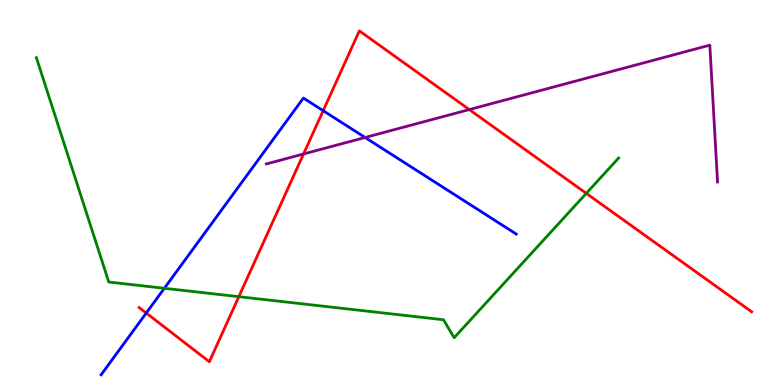[{'lines': ['blue', 'red'], 'intersections': [{'x': 1.89, 'y': 1.87}, {'x': 4.17, 'y': 7.12}]}, {'lines': ['green', 'red'], 'intersections': [{'x': 3.08, 'y': 2.29}, {'x': 7.57, 'y': 4.98}]}, {'lines': ['purple', 'red'], 'intersections': [{'x': 3.92, 'y': 6.0}, {'x': 6.06, 'y': 7.15}]}, {'lines': ['blue', 'green'], 'intersections': [{'x': 2.12, 'y': 2.51}]}, {'lines': ['blue', 'purple'], 'intersections': [{'x': 4.71, 'y': 6.43}]}, {'lines': ['green', 'purple'], 'intersections': []}]